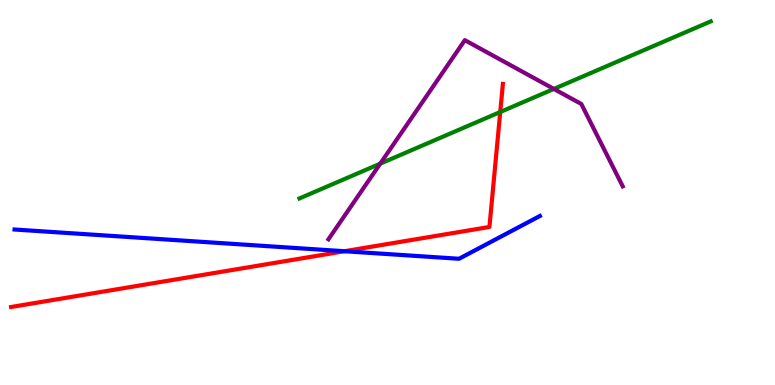[{'lines': ['blue', 'red'], 'intersections': [{'x': 4.44, 'y': 3.47}]}, {'lines': ['green', 'red'], 'intersections': [{'x': 6.45, 'y': 7.09}]}, {'lines': ['purple', 'red'], 'intersections': []}, {'lines': ['blue', 'green'], 'intersections': []}, {'lines': ['blue', 'purple'], 'intersections': []}, {'lines': ['green', 'purple'], 'intersections': [{'x': 4.91, 'y': 5.75}, {'x': 7.15, 'y': 7.69}]}]